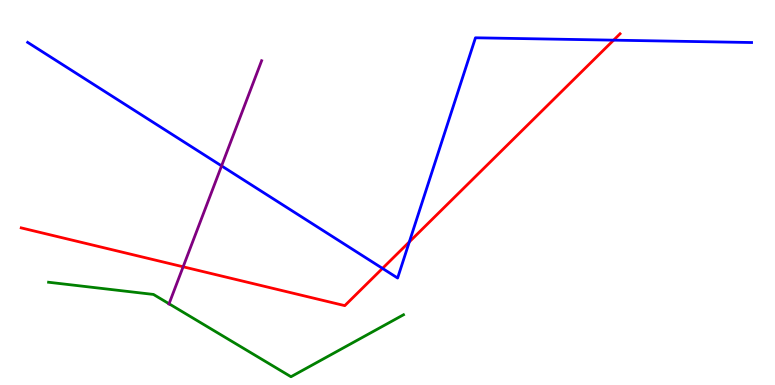[{'lines': ['blue', 'red'], 'intersections': [{'x': 4.94, 'y': 3.03}, {'x': 5.28, 'y': 3.72}, {'x': 7.92, 'y': 8.96}]}, {'lines': ['green', 'red'], 'intersections': []}, {'lines': ['purple', 'red'], 'intersections': [{'x': 2.36, 'y': 3.07}]}, {'lines': ['blue', 'green'], 'intersections': []}, {'lines': ['blue', 'purple'], 'intersections': [{'x': 2.86, 'y': 5.69}]}, {'lines': ['green', 'purple'], 'intersections': [{'x': 2.18, 'y': 2.11}]}]